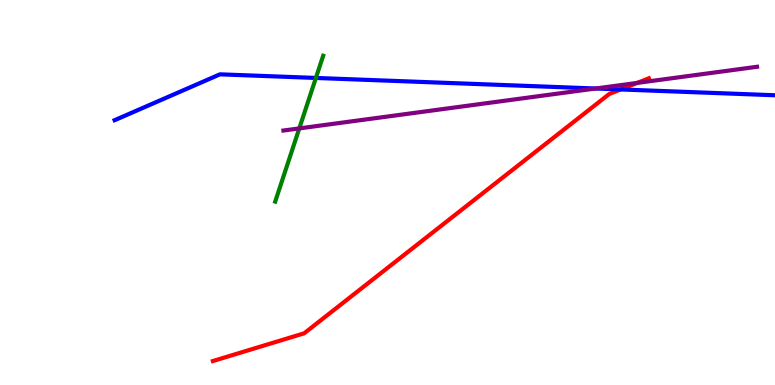[{'lines': ['blue', 'red'], 'intersections': [{'x': 8.01, 'y': 7.68}]}, {'lines': ['green', 'red'], 'intersections': []}, {'lines': ['purple', 'red'], 'intersections': [{'x': 8.22, 'y': 7.85}]}, {'lines': ['blue', 'green'], 'intersections': [{'x': 4.08, 'y': 7.98}]}, {'lines': ['blue', 'purple'], 'intersections': [{'x': 7.69, 'y': 7.7}]}, {'lines': ['green', 'purple'], 'intersections': [{'x': 3.86, 'y': 6.66}]}]